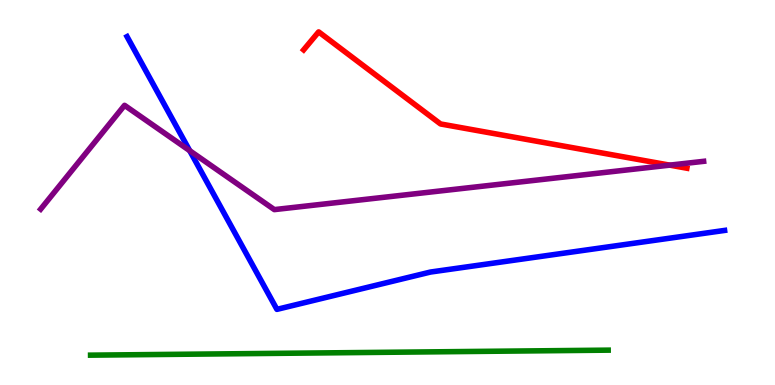[{'lines': ['blue', 'red'], 'intersections': []}, {'lines': ['green', 'red'], 'intersections': []}, {'lines': ['purple', 'red'], 'intersections': [{'x': 8.64, 'y': 5.71}]}, {'lines': ['blue', 'green'], 'intersections': []}, {'lines': ['blue', 'purple'], 'intersections': [{'x': 2.45, 'y': 6.09}]}, {'lines': ['green', 'purple'], 'intersections': []}]